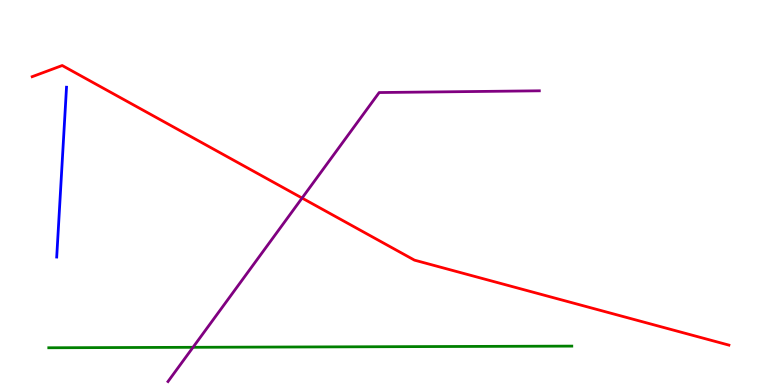[{'lines': ['blue', 'red'], 'intersections': []}, {'lines': ['green', 'red'], 'intersections': []}, {'lines': ['purple', 'red'], 'intersections': [{'x': 3.9, 'y': 4.86}]}, {'lines': ['blue', 'green'], 'intersections': []}, {'lines': ['blue', 'purple'], 'intersections': []}, {'lines': ['green', 'purple'], 'intersections': [{'x': 2.49, 'y': 0.979}]}]